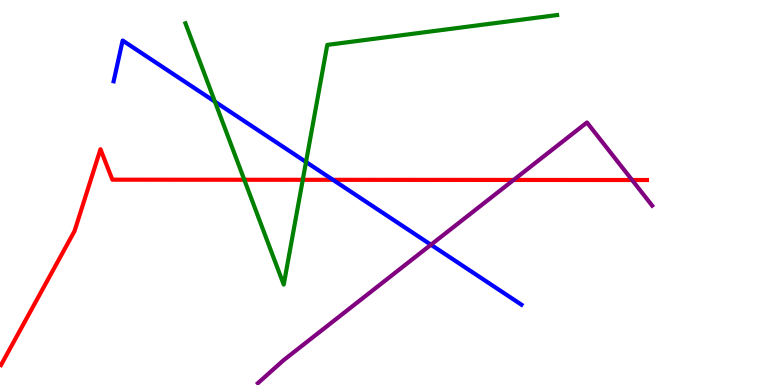[{'lines': ['blue', 'red'], 'intersections': [{'x': 4.3, 'y': 5.33}]}, {'lines': ['green', 'red'], 'intersections': [{'x': 3.15, 'y': 5.33}, {'x': 3.91, 'y': 5.33}]}, {'lines': ['purple', 'red'], 'intersections': [{'x': 6.63, 'y': 5.33}, {'x': 8.16, 'y': 5.32}]}, {'lines': ['blue', 'green'], 'intersections': [{'x': 2.77, 'y': 7.36}, {'x': 3.95, 'y': 5.79}]}, {'lines': ['blue', 'purple'], 'intersections': [{'x': 5.56, 'y': 3.64}]}, {'lines': ['green', 'purple'], 'intersections': []}]